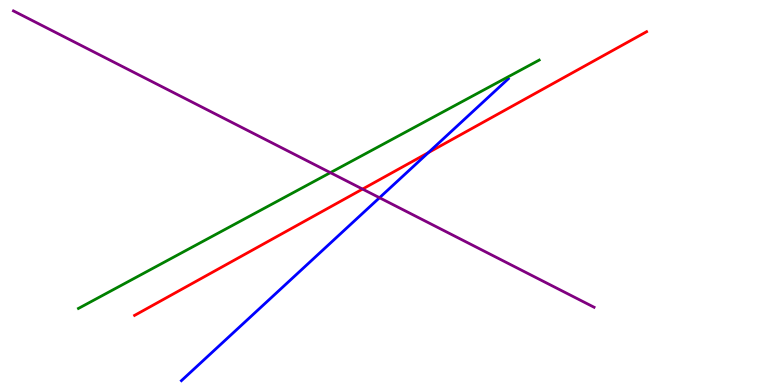[{'lines': ['blue', 'red'], 'intersections': [{'x': 5.53, 'y': 6.04}]}, {'lines': ['green', 'red'], 'intersections': []}, {'lines': ['purple', 'red'], 'intersections': [{'x': 4.68, 'y': 5.09}]}, {'lines': ['blue', 'green'], 'intersections': []}, {'lines': ['blue', 'purple'], 'intersections': [{'x': 4.9, 'y': 4.86}]}, {'lines': ['green', 'purple'], 'intersections': [{'x': 4.26, 'y': 5.52}]}]